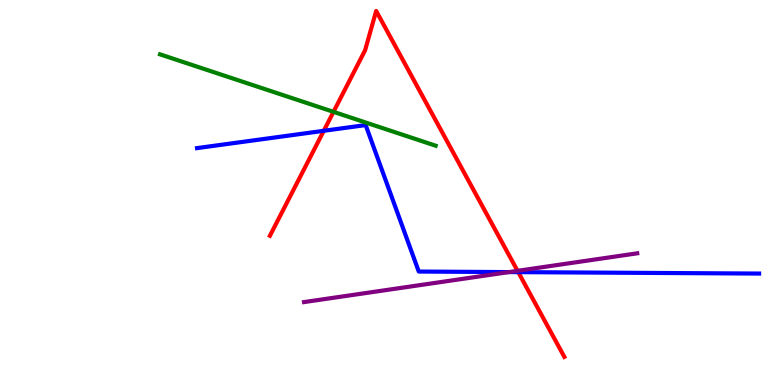[{'lines': ['blue', 'red'], 'intersections': [{'x': 4.18, 'y': 6.6}, {'x': 6.69, 'y': 2.93}]}, {'lines': ['green', 'red'], 'intersections': [{'x': 4.3, 'y': 7.09}]}, {'lines': ['purple', 'red'], 'intersections': [{'x': 6.68, 'y': 2.97}]}, {'lines': ['blue', 'green'], 'intersections': []}, {'lines': ['blue', 'purple'], 'intersections': [{'x': 6.57, 'y': 2.93}]}, {'lines': ['green', 'purple'], 'intersections': []}]